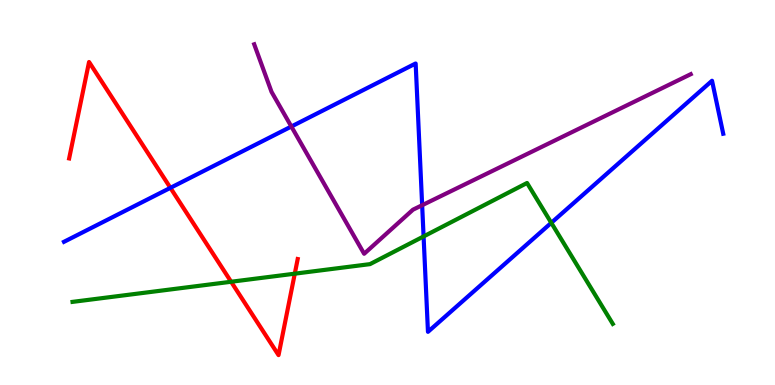[{'lines': ['blue', 'red'], 'intersections': [{'x': 2.2, 'y': 5.12}]}, {'lines': ['green', 'red'], 'intersections': [{'x': 2.98, 'y': 2.68}, {'x': 3.8, 'y': 2.89}]}, {'lines': ['purple', 'red'], 'intersections': []}, {'lines': ['blue', 'green'], 'intersections': [{'x': 5.47, 'y': 3.86}, {'x': 7.11, 'y': 4.21}]}, {'lines': ['blue', 'purple'], 'intersections': [{'x': 3.76, 'y': 6.71}, {'x': 5.45, 'y': 4.67}]}, {'lines': ['green', 'purple'], 'intersections': []}]